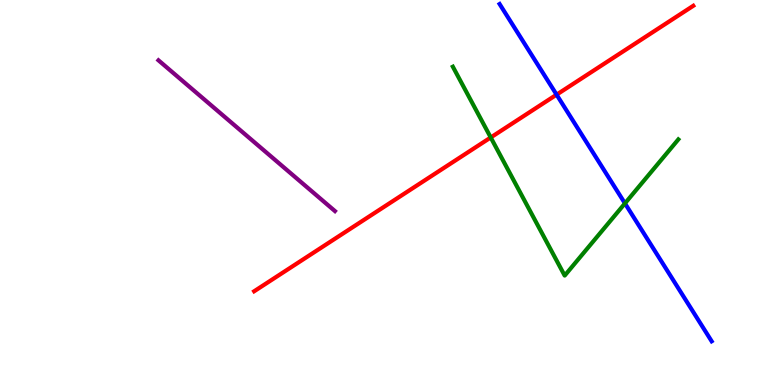[{'lines': ['blue', 'red'], 'intersections': [{'x': 7.18, 'y': 7.54}]}, {'lines': ['green', 'red'], 'intersections': [{'x': 6.33, 'y': 6.43}]}, {'lines': ['purple', 'red'], 'intersections': []}, {'lines': ['blue', 'green'], 'intersections': [{'x': 8.06, 'y': 4.72}]}, {'lines': ['blue', 'purple'], 'intersections': []}, {'lines': ['green', 'purple'], 'intersections': []}]